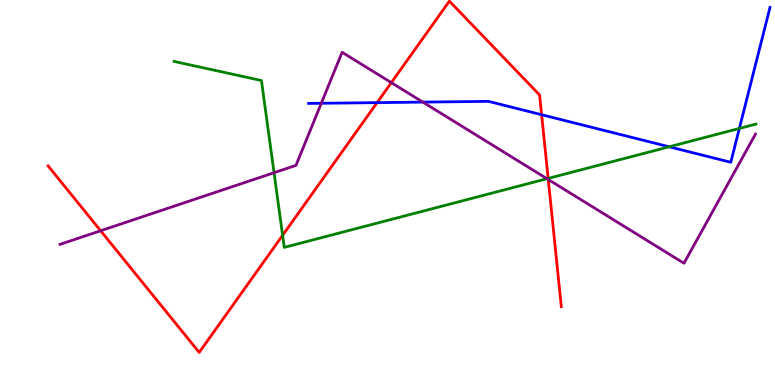[{'lines': ['blue', 'red'], 'intersections': [{'x': 4.87, 'y': 7.33}, {'x': 6.99, 'y': 7.02}]}, {'lines': ['green', 'red'], 'intersections': [{'x': 3.65, 'y': 3.89}, {'x': 7.07, 'y': 5.37}]}, {'lines': ['purple', 'red'], 'intersections': [{'x': 1.3, 'y': 4.01}, {'x': 5.05, 'y': 7.85}, {'x': 7.07, 'y': 5.34}]}, {'lines': ['blue', 'green'], 'intersections': [{'x': 8.63, 'y': 6.19}, {'x': 9.54, 'y': 6.66}]}, {'lines': ['blue', 'purple'], 'intersections': [{'x': 4.15, 'y': 7.32}, {'x': 5.46, 'y': 7.35}]}, {'lines': ['green', 'purple'], 'intersections': [{'x': 3.54, 'y': 5.51}, {'x': 7.06, 'y': 5.36}]}]